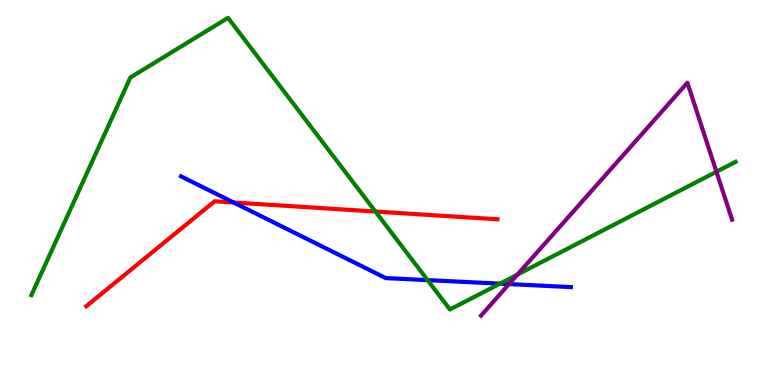[{'lines': ['blue', 'red'], 'intersections': [{'x': 3.01, 'y': 4.74}]}, {'lines': ['green', 'red'], 'intersections': [{'x': 4.84, 'y': 4.51}]}, {'lines': ['purple', 'red'], 'intersections': []}, {'lines': ['blue', 'green'], 'intersections': [{'x': 5.52, 'y': 2.72}, {'x': 6.45, 'y': 2.63}]}, {'lines': ['blue', 'purple'], 'intersections': [{'x': 6.57, 'y': 2.62}]}, {'lines': ['green', 'purple'], 'intersections': [{'x': 6.68, 'y': 2.87}, {'x': 9.24, 'y': 5.54}]}]